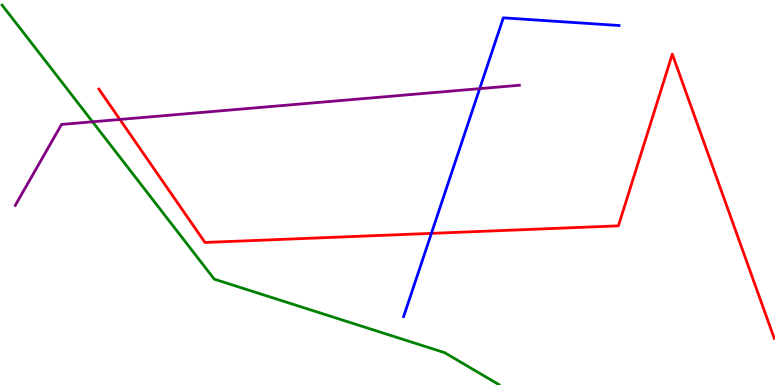[{'lines': ['blue', 'red'], 'intersections': [{'x': 5.57, 'y': 3.94}]}, {'lines': ['green', 'red'], 'intersections': []}, {'lines': ['purple', 'red'], 'intersections': [{'x': 1.55, 'y': 6.9}]}, {'lines': ['blue', 'green'], 'intersections': []}, {'lines': ['blue', 'purple'], 'intersections': [{'x': 6.19, 'y': 7.7}]}, {'lines': ['green', 'purple'], 'intersections': [{'x': 1.19, 'y': 6.84}]}]